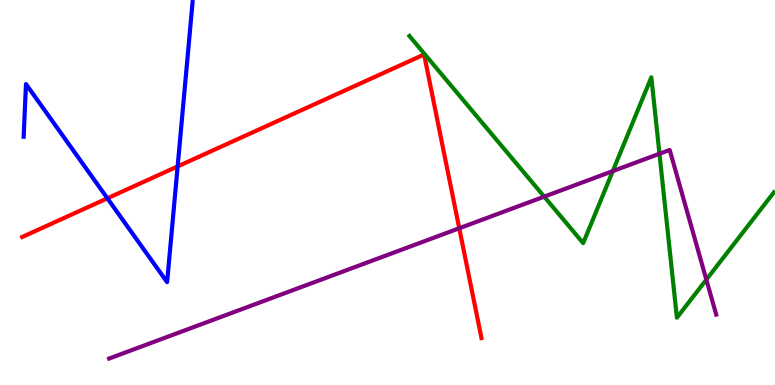[{'lines': ['blue', 'red'], 'intersections': [{'x': 1.39, 'y': 4.85}, {'x': 2.29, 'y': 5.68}]}, {'lines': ['green', 'red'], 'intersections': []}, {'lines': ['purple', 'red'], 'intersections': [{'x': 5.93, 'y': 4.07}]}, {'lines': ['blue', 'green'], 'intersections': []}, {'lines': ['blue', 'purple'], 'intersections': []}, {'lines': ['green', 'purple'], 'intersections': [{'x': 7.02, 'y': 4.89}, {'x': 7.91, 'y': 5.56}, {'x': 8.51, 'y': 6.01}, {'x': 9.11, 'y': 2.74}]}]